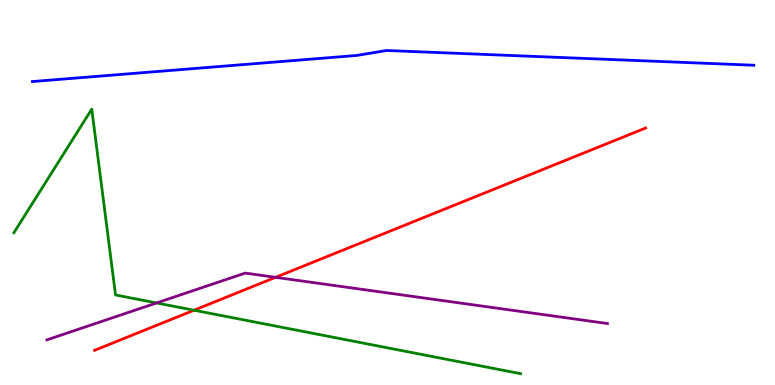[{'lines': ['blue', 'red'], 'intersections': []}, {'lines': ['green', 'red'], 'intersections': [{'x': 2.5, 'y': 1.94}]}, {'lines': ['purple', 'red'], 'intersections': [{'x': 3.56, 'y': 2.8}]}, {'lines': ['blue', 'green'], 'intersections': []}, {'lines': ['blue', 'purple'], 'intersections': []}, {'lines': ['green', 'purple'], 'intersections': [{'x': 2.02, 'y': 2.13}]}]